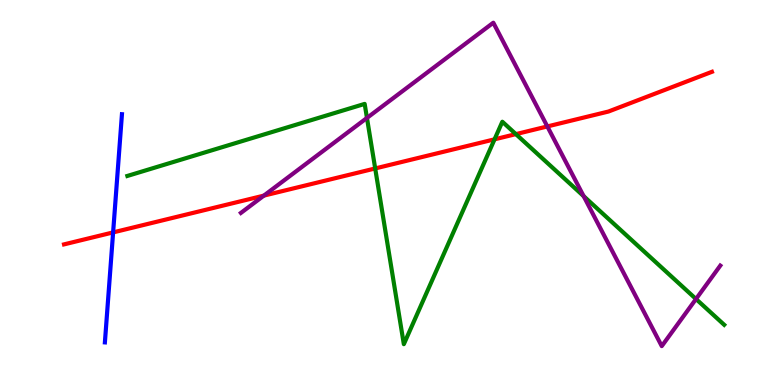[{'lines': ['blue', 'red'], 'intersections': [{'x': 1.46, 'y': 3.96}]}, {'lines': ['green', 'red'], 'intersections': [{'x': 4.84, 'y': 5.62}, {'x': 6.38, 'y': 6.38}, {'x': 6.66, 'y': 6.52}]}, {'lines': ['purple', 'red'], 'intersections': [{'x': 3.4, 'y': 4.92}, {'x': 7.06, 'y': 6.72}]}, {'lines': ['blue', 'green'], 'intersections': []}, {'lines': ['blue', 'purple'], 'intersections': []}, {'lines': ['green', 'purple'], 'intersections': [{'x': 4.73, 'y': 6.94}, {'x': 7.53, 'y': 4.91}, {'x': 8.98, 'y': 2.23}]}]